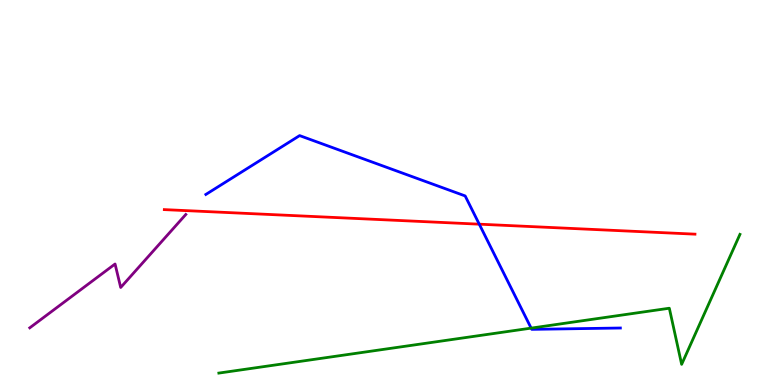[{'lines': ['blue', 'red'], 'intersections': [{'x': 6.18, 'y': 4.18}]}, {'lines': ['green', 'red'], 'intersections': []}, {'lines': ['purple', 'red'], 'intersections': []}, {'lines': ['blue', 'green'], 'intersections': [{'x': 6.85, 'y': 1.48}]}, {'lines': ['blue', 'purple'], 'intersections': []}, {'lines': ['green', 'purple'], 'intersections': []}]